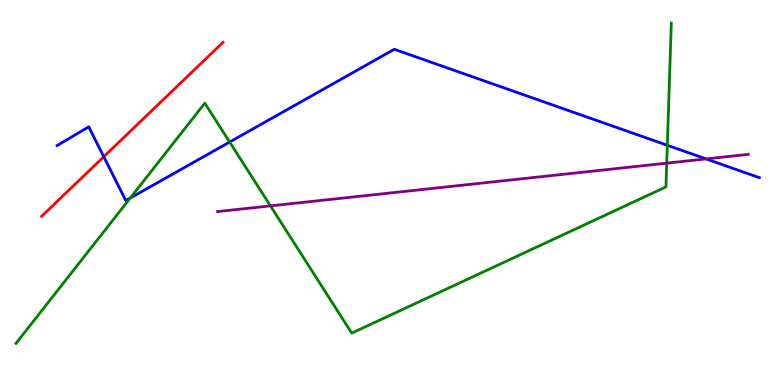[{'lines': ['blue', 'red'], 'intersections': [{'x': 1.34, 'y': 5.93}]}, {'lines': ['green', 'red'], 'intersections': []}, {'lines': ['purple', 'red'], 'intersections': []}, {'lines': ['blue', 'green'], 'intersections': [{'x': 1.68, 'y': 4.86}, {'x': 2.96, 'y': 6.31}, {'x': 8.61, 'y': 6.23}]}, {'lines': ['blue', 'purple'], 'intersections': [{'x': 9.11, 'y': 5.87}]}, {'lines': ['green', 'purple'], 'intersections': [{'x': 3.49, 'y': 4.65}, {'x': 8.6, 'y': 5.76}]}]